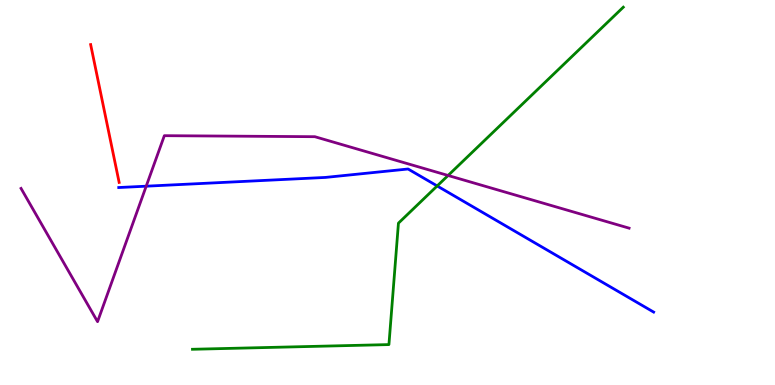[{'lines': ['blue', 'red'], 'intersections': []}, {'lines': ['green', 'red'], 'intersections': []}, {'lines': ['purple', 'red'], 'intersections': []}, {'lines': ['blue', 'green'], 'intersections': [{'x': 5.64, 'y': 5.17}]}, {'lines': ['blue', 'purple'], 'intersections': [{'x': 1.89, 'y': 5.16}]}, {'lines': ['green', 'purple'], 'intersections': [{'x': 5.78, 'y': 5.44}]}]